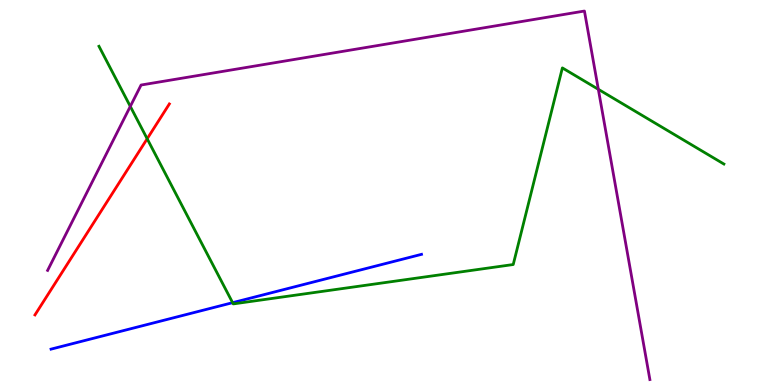[{'lines': ['blue', 'red'], 'intersections': []}, {'lines': ['green', 'red'], 'intersections': [{'x': 1.9, 'y': 6.4}]}, {'lines': ['purple', 'red'], 'intersections': []}, {'lines': ['blue', 'green'], 'intersections': [{'x': 3.0, 'y': 2.14}]}, {'lines': ['blue', 'purple'], 'intersections': []}, {'lines': ['green', 'purple'], 'intersections': [{'x': 1.68, 'y': 7.24}, {'x': 7.72, 'y': 7.68}]}]